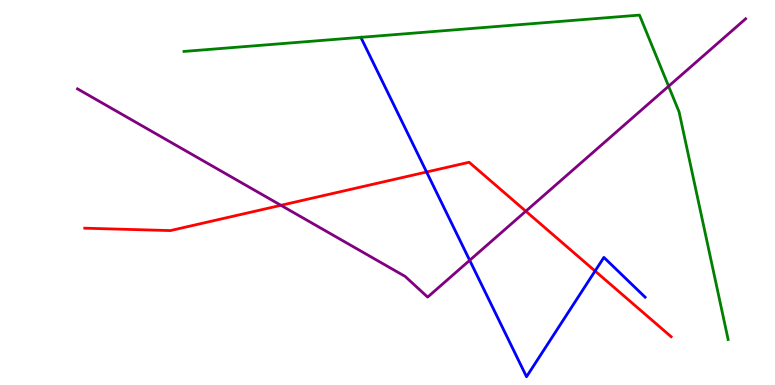[{'lines': ['blue', 'red'], 'intersections': [{'x': 5.5, 'y': 5.53}, {'x': 7.68, 'y': 2.96}]}, {'lines': ['green', 'red'], 'intersections': []}, {'lines': ['purple', 'red'], 'intersections': [{'x': 3.62, 'y': 4.67}, {'x': 6.78, 'y': 4.51}]}, {'lines': ['blue', 'green'], 'intersections': []}, {'lines': ['blue', 'purple'], 'intersections': [{'x': 6.06, 'y': 3.24}]}, {'lines': ['green', 'purple'], 'intersections': [{'x': 8.63, 'y': 7.76}]}]